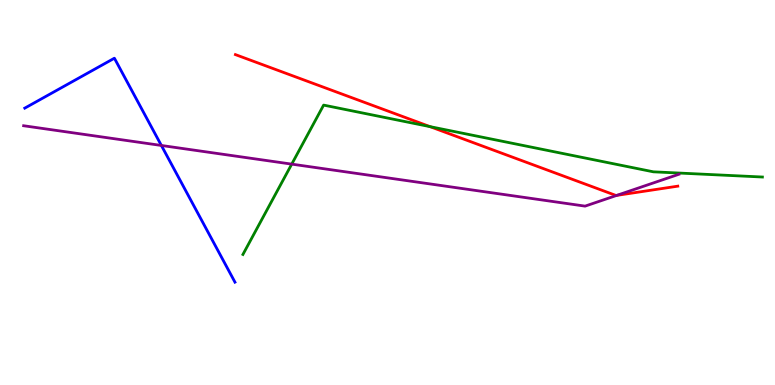[{'lines': ['blue', 'red'], 'intersections': []}, {'lines': ['green', 'red'], 'intersections': [{'x': 5.55, 'y': 6.71}]}, {'lines': ['purple', 'red'], 'intersections': [{'x': 7.96, 'y': 4.93}]}, {'lines': ['blue', 'green'], 'intersections': []}, {'lines': ['blue', 'purple'], 'intersections': [{'x': 2.08, 'y': 6.22}]}, {'lines': ['green', 'purple'], 'intersections': [{'x': 3.76, 'y': 5.74}]}]